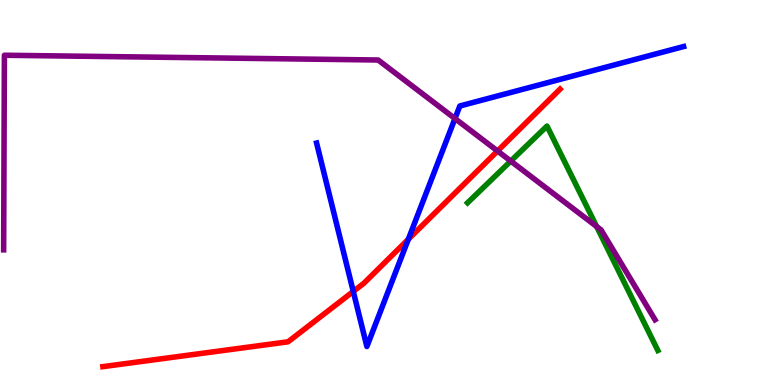[{'lines': ['blue', 'red'], 'intersections': [{'x': 4.56, 'y': 2.43}, {'x': 5.27, 'y': 3.79}]}, {'lines': ['green', 'red'], 'intersections': []}, {'lines': ['purple', 'red'], 'intersections': [{'x': 6.42, 'y': 6.08}]}, {'lines': ['blue', 'green'], 'intersections': []}, {'lines': ['blue', 'purple'], 'intersections': [{'x': 5.87, 'y': 6.92}]}, {'lines': ['green', 'purple'], 'intersections': [{'x': 6.59, 'y': 5.82}, {'x': 7.7, 'y': 4.12}]}]